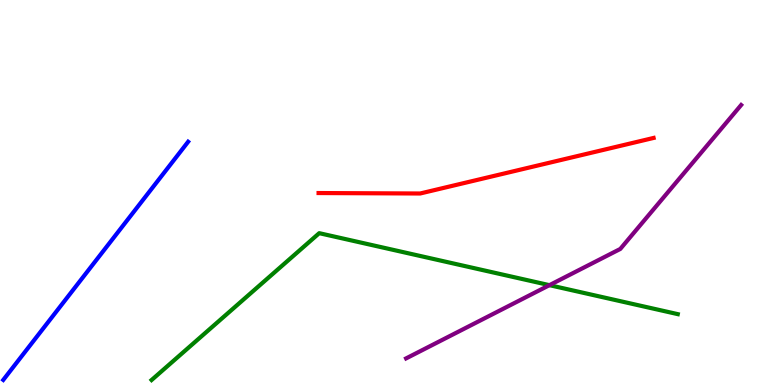[{'lines': ['blue', 'red'], 'intersections': []}, {'lines': ['green', 'red'], 'intersections': []}, {'lines': ['purple', 'red'], 'intersections': []}, {'lines': ['blue', 'green'], 'intersections': []}, {'lines': ['blue', 'purple'], 'intersections': []}, {'lines': ['green', 'purple'], 'intersections': [{'x': 7.09, 'y': 2.59}]}]